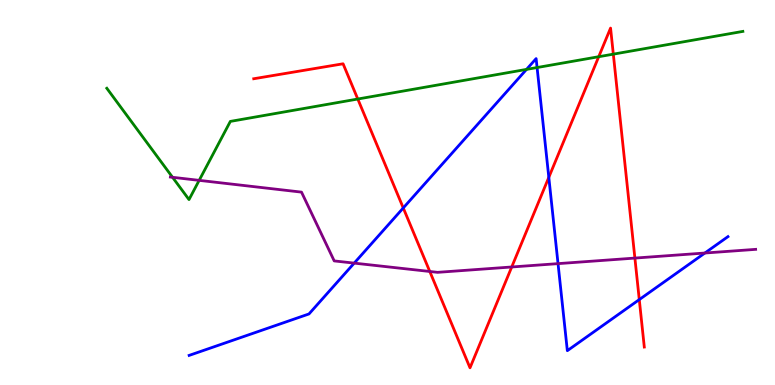[{'lines': ['blue', 'red'], 'intersections': [{'x': 5.2, 'y': 4.6}, {'x': 7.08, 'y': 5.39}, {'x': 8.25, 'y': 2.22}]}, {'lines': ['green', 'red'], 'intersections': [{'x': 4.62, 'y': 7.43}, {'x': 7.73, 'y': 8.53}, {'x': 7.91, 'y': 8.59}]}, {'lines': ['purple', 'red'], 'intersections': [{'x': 5.55, 'y': 2.95}, {'x': 6.6, 'y': 3.07}, {'x': 8.19, 'y': 3.3}]}, {'lines': ['blue', 'green'], 'intersections': [{'x': 6.79, 'y': 8.2}, {'x': 6.93, 'y': 8.25}]}, {'lines': ['blue', 'purple'], 'intersections': [{'x': 4.57, 'y': 3.17}, {'x': 7.2, 'y': 3.15}, {'x': 9.1, 'y': 3.43}]}, {'lines': ['green', 'purple'], 'intersections': [{'x': 2.23, 'y': 5.39}, {'x': 2.57, 'y': 5.32}]}]